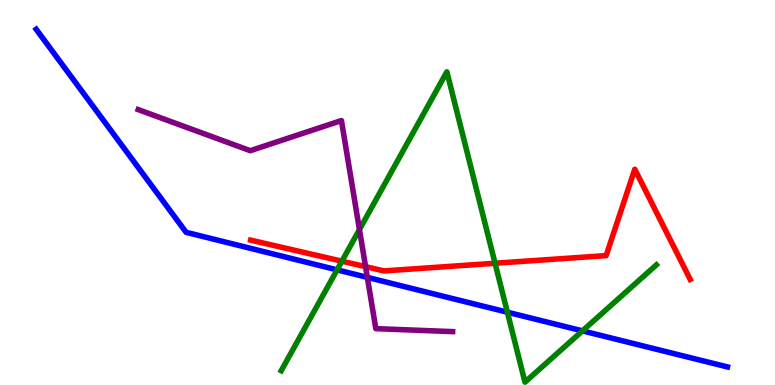[{'lines': ['blue', 'red'], 'intersections': []}, {'lines': ['green', 'red'], 'intersections': [{'x': 4.41, 'y': 3.22}, {'x': 6.39, 'y': 3.16}]}, {'lines': ['purple', 'red'], 'intersections': [{'x': 4.72, 'y': 3.07}]}, {'lines': ['blue', 'green'], 'intersections': [{'x': 4.35, 'y': 2.99}, {'x': 6.55, 'y': 1.89}, {'x': 7.52, 'y': 1.41}]}, {'lines': ['blue', 'purple'], 'intersections': [{'x': 4.74, 'y': 2.8}]}, {'lines': ['green', 'purple'], 'intersections': [{'x': 4.64, 'y': 4.04}]}]